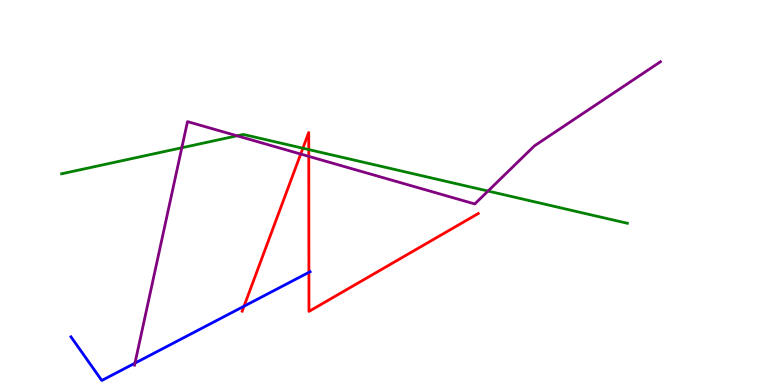[{'lines': ['blue', 'red'], 'intersections': [{'x': 3.15, 'y': 2.05}, {'x': 3.99, 'y': 2.93}]}, {'lines': ['green', 'red'], 'intersections': [{'x': 3.91, 'y': 6.15}, {'x': 3.98, 'y': 6.11}]}, {'lines': ['purple', 'red'], 'intersections': [{'x': 3.88, 'y': 6.0}, {'x': 3.98, 'y': 5.94}]}, {'lines': ['blue', 'green'], 'intersections': []}, {'lines': ['blue', 'purple'], 'intersections': [{'x': 1.74, 'y': 0.567}]}, {'lines': ['green', 'purple'], 'intersections': [{'x': 2.35, 'y': 6.16}, {'x': 3.06, 'y': 6.47}, {'x': 6.3, 'y': 5.04}]}]